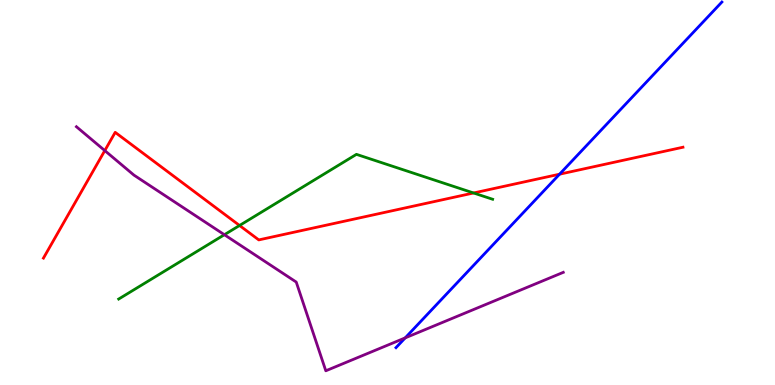[{'lines': ['blue', 'red'], 'intersections': [{'x': 7.22, 'y': 5.48}]}, {'lines': ['green', 'red'], 'intersections': [{'x': 3.09, 'y': 4.14}, {'x': 6.11, 'y': 4.99}]}, {'lines': ['purple', 'red'], 'intersections': [{'x': 1.35, 'y': 6.09}]}, {'lines': ['blue', 'green'], 'intersections': []}, {'lines': ['blue', 'purple'], 'intersections': [{'x': 5.23, 'y': 1.22}]}, {'lines': ['green', 'purple'], 'intersections': [{'x': 2.9, 'y': 3.9}]}]